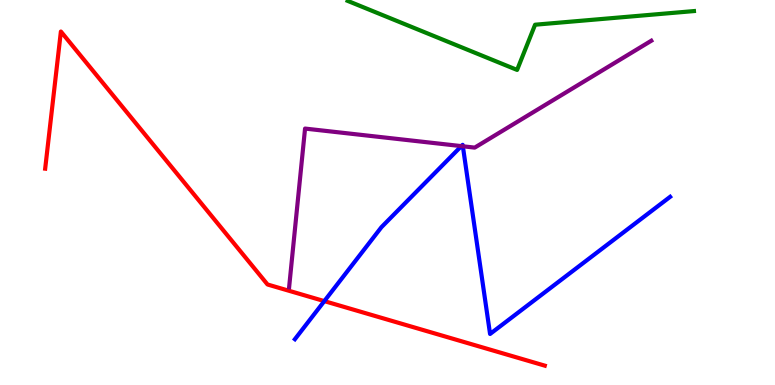[{'lines': ['blue', 'red'], 'intersections': [{'x': 4.18, 'y': 2.18}]}, {'lines': ['green', 'red'], 'intersections': []}, {'lines': ['purple', 'red'], 'intersections': []}, {'lines': ['blue', 'green'], 'intersections': []}, {'lines': ['blue', 'purple'], 'intersections': [{'x': 5.95, 'y': 6.2}, {'x': 5.97, 'y': 6.2}]}, {'lines': ['green', 'purple'], 'intersections': []}]